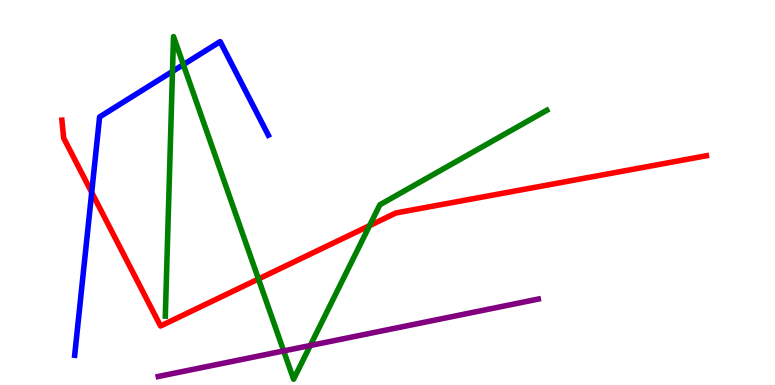[{'lines': ['blue', 'red'], 'intersections': [{'x': 1.18, 'y': 5.0}]}, {'lines': ['green', 'red'], 'intersections': [{'x': 3.34, 'y': 2.75}, {'x': 4.77, 'y': 4.14}]}, {'lines': ['purple', 'red'], 'intersections': []}, {'lines': ['blue', 'green'], 'intersections': [{'x': 2.23, 'y': 8.15}, {'x': 2.37, 'y': 8.32}]}, {'lines': ['blue', 'purple'], 'intersections': []}, {'lines': ['green', 'purple'], 'intersections': [{'x': 3.66, 'y': 0.885}, {'x': 4.0, 'y': 1.03}]}]